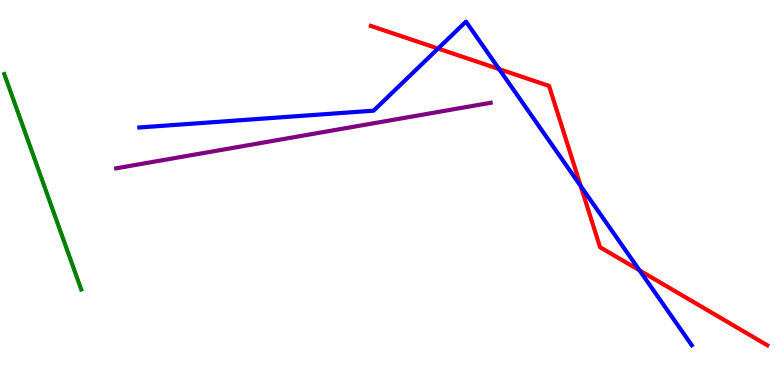[{'lines': ['blue', 'red'], 'intersections': [{'x': 5.65, 'y': 8.74}, {'x': 6.44, 'y': 8.21}, {'x': 7.49, 'y': 5.17}, {'x': 8.25, 'y': 2.98}]}, {'lines': ['green', 'red'], 'intersections': []}, {'lines': ['purple', 'red'], 'intersections': []}, {'lines': ['blue', 'green'], 'intersections': []}, {'lines': ['blue', 'purple'], 'intersections': []}, {'lines': ['green', 'purple'], 'intersections': []}]